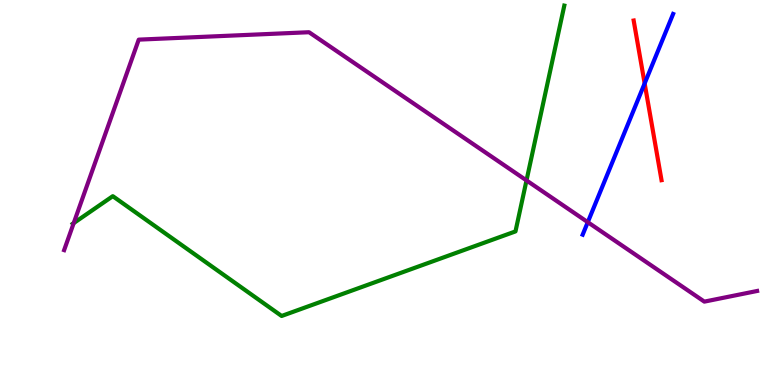[{'lines': ['blue', 'red'], 'intersections': [{'x': 8.32, 'y': 7.83}]}, {'lines': ['green', 'red'], 'intersections': []}, {'lines': ['purple', 'red'], 'intersections': []}, {'lines': ['blue', 'green'], 'intersections': []}, {'lines': ['blue', 'purple'], 'intersections': [{'x': 7.58, 'y': 4.23}]}, {'lines': ['green', 'purple'], 'intersections': [{'x': 0.951, 'y': 4.21}, {'x': 6.79, 'y': 5.31}]}]